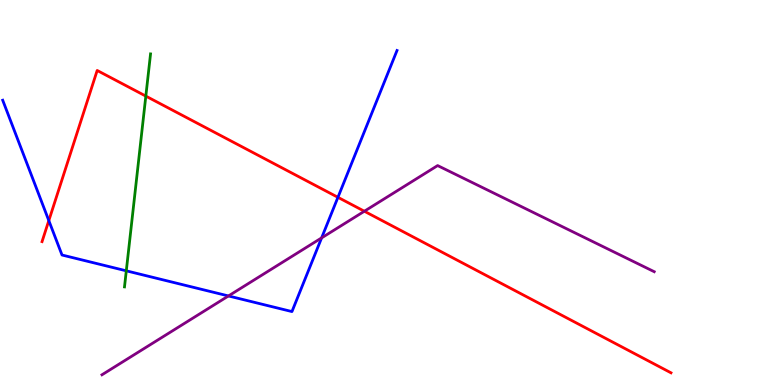[{'lines': ['blue', 'red'], 'intersections': [{'x': 0.63, 'y': 4.27}, {'x': 4.36, 'y': 4.87}]}, {'lines': ['green', 'red'], 'intersections': [{'x': 1.88, 'y': 7.5}]}, {'lines': ['purple', 'red'], 'intersections': [{'x': 4.7, 'y': 4.51}]}, {'lines': ['blue', 'green'], 'intersections': [{'x': 1.63, 'y': 2.97}]}, {'lines': ['blue', 'purple'], 'intersections': [{'x': 2.95, 'y': 2.31}, {'x': 4.15, 'y': 3.82}]}, {'lines': ['green', 'purple'], 'intersections': []}]